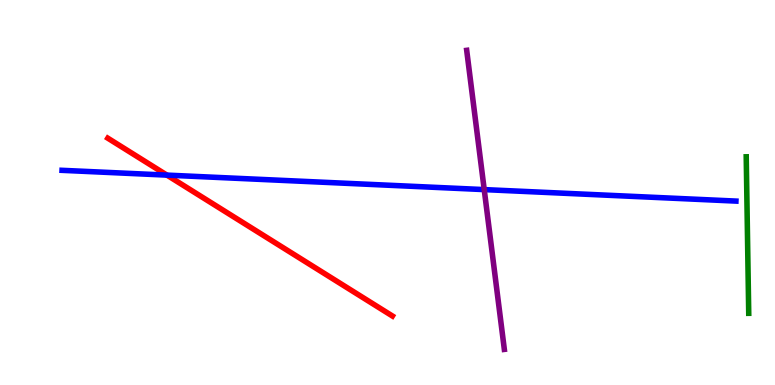[{'lines': ['blue', 'red'], 'intersections': [{'x': 2.15, 'y': 5.45}]}, {'lines': ['green', 'red'], 'intersections': []}, {'lines': ['purple', 'red'], 'intersections': []}, {'lines': ['blue', 'green'], 'intersections': []}, {'lines': ['blue', 'purple'], 'intersections': [{'x': 6.25, 'y': 5.08}]}, {'lines': ['green', 'purple'], 'intersections': []}]